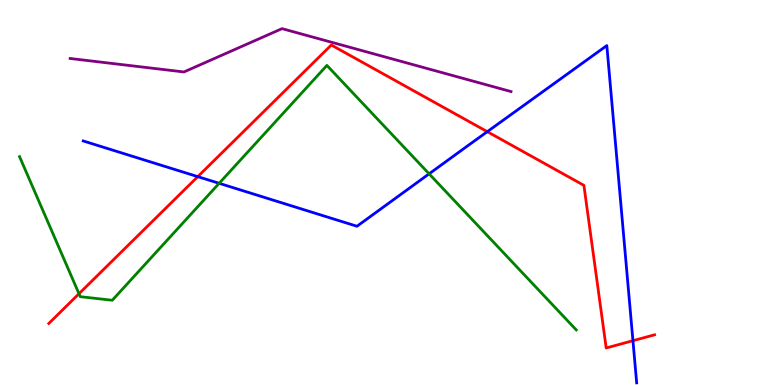[{'lines': ['blue', 'red'], 'intersections': [{'x': 2.55, 'y': 5.41}, {'x': 6.29, 'y': 6.58}, {'x': 8.17, 'y': 1.15}]}, {'lines': ['green', 'red'], 'intersections': [{'x': 1.02, 'y': 2.37}]}, {'lines': ['purple', 'red'], 'intersections': []}, {'lines': ['blue', 'green'], 'intersections': [{'x': 2.83, 'y': 5.24}, {'x': 5.54, 'y': 5.48}]}, {'lines': ['blue', 'purple'], 'intersections': []}, {'lines': ['green', 'purple'], 'intersections': []}]